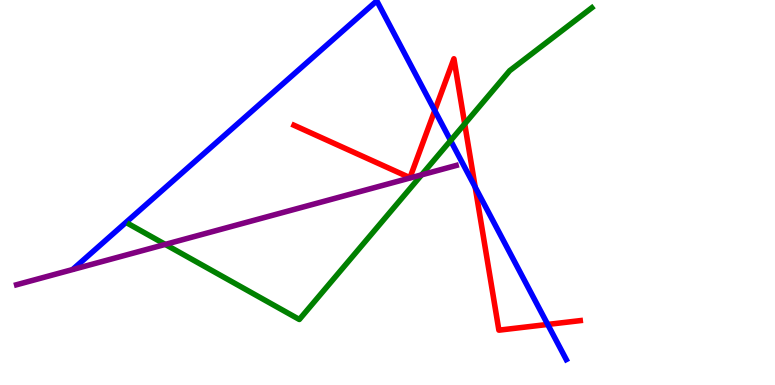[{'lines': ['blue', 'red'], 'intersections': [{'x': 5.61, 'y': 7.13}, {'x': 6.13, 'y': 5.14}, {'x': 7.07, 'y': 1.57}]}, {'lines': ['green', 'red'], 'intersections': [{'x': 6.0, 'y': 6.78}]}, {'lines': ['purple', 'red'], 'intersections': []}, {'lines': ['blue', 'green'], 'intersections': [{'x': 5.81, 'y': 6.35}]}, {'lines': ['blue', 'purple'], 'intersections': []}, {'lines': ['green', 'purple'], 'intersections': [{'x': 2.13, 'y': 3.65}, {'x': 5.44, 'y': 5.46}]}]